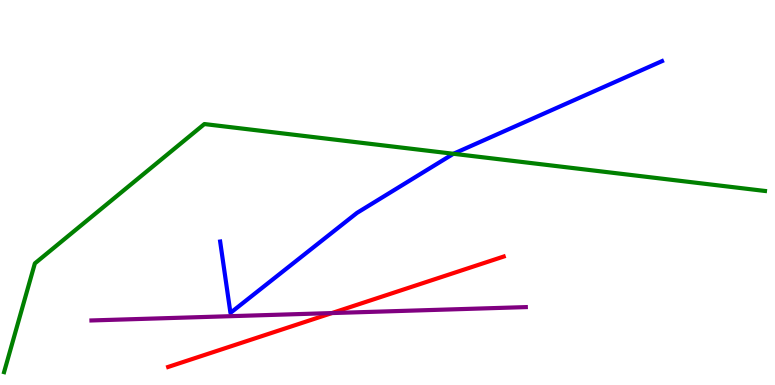[{'lines': ['blue', 'red'], 'intersections': []}, {'lines': ['green', 'red'], 'intersections': []}, {'lines': ['purple', 'red'], 'intersections': [{'x': 4.28, 'y': 1.87}]}, {'lines': ['blue', 'green'], 'intersections': [{'x': 5.85, 'y': 6.01}]}, {'lines': ['blue', 'purple'], 'intersections': []}, {'lines': ['green', 'purple'], 'intersections': []}]